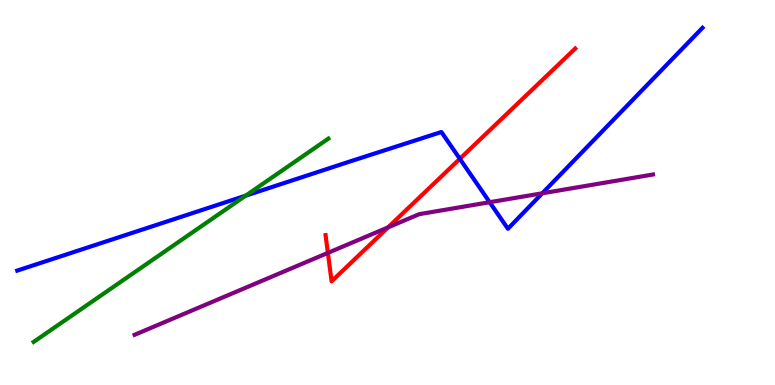[{'lines': ['blue', 'red'], 'intersections': [{'x': 5.93, 'y': 5.87}]}, {'lines': ['green', 'red'], 'intersections': []}, {'lines': ['purple', 'red'], 'intersections': [{'x': 4.23, 'y': 3.43}, {'x': 5.01, 'y': 4.09}]}, {'lines': ['blue', 'green'], 'intersections': [{'x': 3.17, 'y': 4.92}]}, {'lines': ['blue', 'purple'], 'intersections': [{'x': 6.32, 'y': 4.75}, {'x': 7.0, 'y': 4.98}]}, {'lines': ['green', 'purple'], 'intersections': []}]